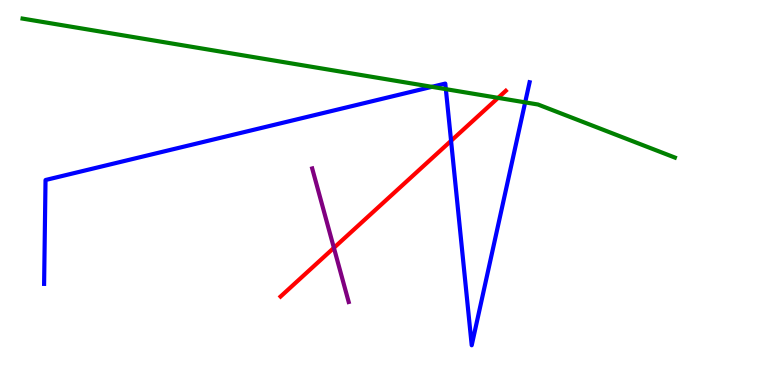[{'lines': ['blue', 'red'], 'intersections': [{'x': 5.82, 'y': 6.34}]}, {'lines': ['green', 'red'], 'intersections': [{'x': 6.43, 'y': 7.46}]}, {'lines': ['purple', 'red'], 'intersections': [{'x': 4.31, 'y': 3.56}]}, {'lines': ['blue', 'green'], 'intersections': [{'x': 5.57, 'y': 7.74}, {'x': 5.75, 'y': 7.68}, {'x': 6.78, 'y': 7.34}]}, {'lines': ['blue', 'purple'], 'intersections': []}, {'lines': ['green', 'purple'], 'intersections': []}]